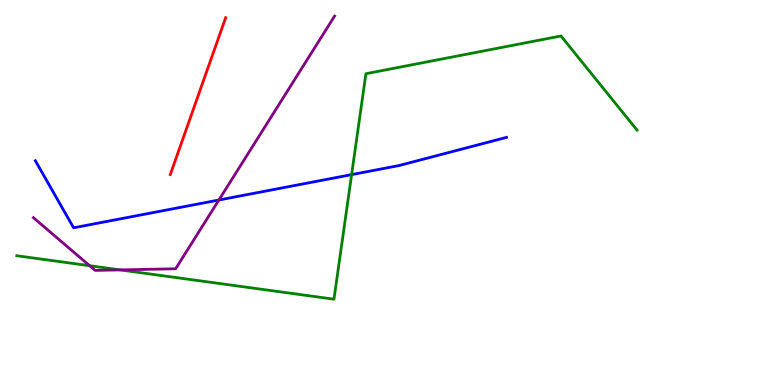[{'lines': ['blue', 'red'], 'intersections': []}, {'lines': ['green', 'red'], 'intersections': []}, {'lines': ['purple', 'red'], 'intersections': []}, {'lines': ['blue', 'green'], 'intersections': [{'x': 4.54, 'y': 5.46}]}, {'lines': ['blue', 'purple'], 'intersections': [{'x': 2.82, 'y': 4.8}]}, {'lines': ['green', 'purple'], 'intersections': [{'x': 1.16, 'y': 3.1}, {'x': 1.55, 'y': 2.99}]}]